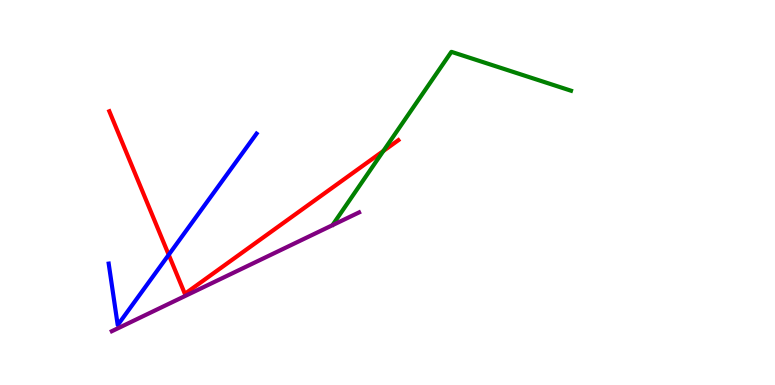[{'lines': ['blue', 'red'], 'intersections': [{'x': 2.18, 'y': 3.38}]}, {'lines': ['green', 'red'], 'intersections': [{'x': 4.95, 'y': 6.08}]}, {'lines': ['purple', 'red'], 'intersections': []}, {'lines': ['blue', 'green'], 'intersections': []}, {'lines': ['blue', 'purple'], 'intersections': []}, {'lines': ['green', 'purple'], 'intersections': []}]